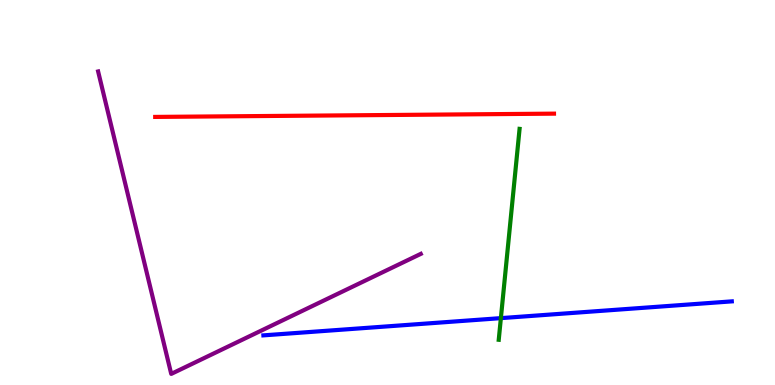[{'lines': ['blue', 'red'], 'intersections': []}, {'lines': ['green', 'red'], 'intersections': []}, {'lines': ['purple', 'red'], 'intersections': []}, {'lines': ['blue', 'green'], 'intersections': [{'x': 6.46, 'y': 1.74}]}, {'lines': ['blue', 'purple'], 'intersections': []}, {'lines': ['green', 'purple'], 'intersections': []}]